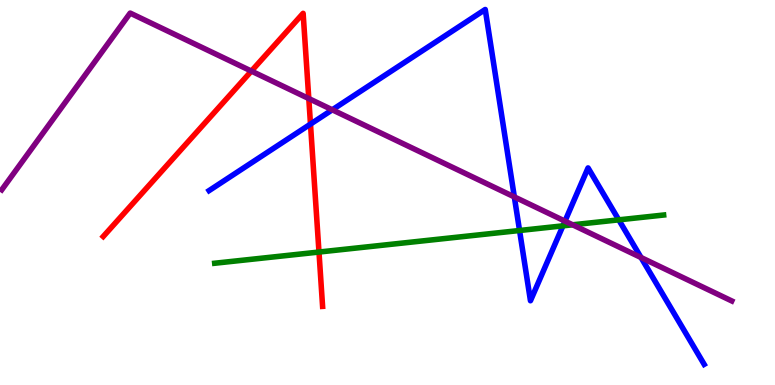[{'lines': ['blue', 'red'], 'intersections': [{'x': 4.01, 'y': 6.78}]}, {'lines': ['green', 'red'], 'intersections': [{'x': 4.12, 'y': 3.45}]}, {'lines': ['purple', 'red'], 'intersections': [{'x': 3.24, 'y': 8.15}, {'x': 3.98, 'y': 7.44}]}, {'lines': ['blue', 'green'], 'intersections': [{'x': 6.7, 'y': 4.01}, {'x': 7.26, 'y': 4.13}, {'x': 7.98, 'y': 4.29}]}, {'lines': ['blue', 'purple'], 'intersections': [{'x': 4.29, 'y': 7.15}, {'x': 6.64, 'y': 4.89}, {'x': 7.29, 'y': 4.26}, {'x': 8.27, 'y': 3.31}]}, {'lines': ['green', 'purple'], 'intersections': [{'x': 7.39, 'y': 4.16}]}]